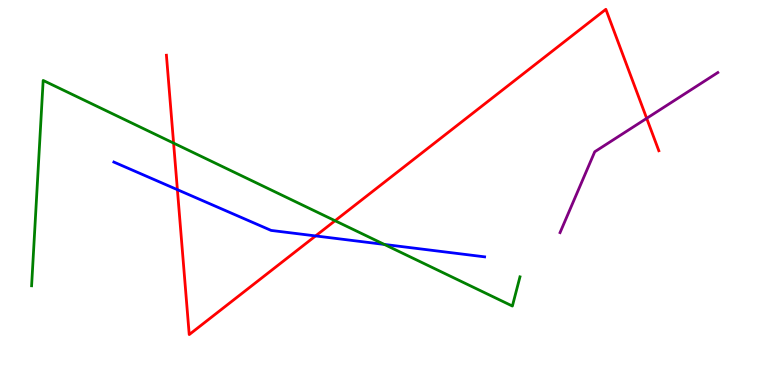[{'lines': ['blue', 'red'], 'intersections': [{'x': 2.29, 'y': 5.07}, {'x': 4.07, 'y': 3.87}]}, {'lines': ['green', 'red'], 'intersections': [{'x': 2.24, 'y': 6.28}, {'x': 4.32, 'y': 4.27}]}, {'lines': ['purple', 'red'], 'intersections': [{'x': 8.34, 'y': 6.93}]}, {'lines': ['blue', 'green'], 'intersections': [{'x': 4.96, 'y': 3.65}]}, {'lines': ['blue', 'purple'], 'intersections': []}, {'lines': ['green', 'purple'], 'intersections': []}]